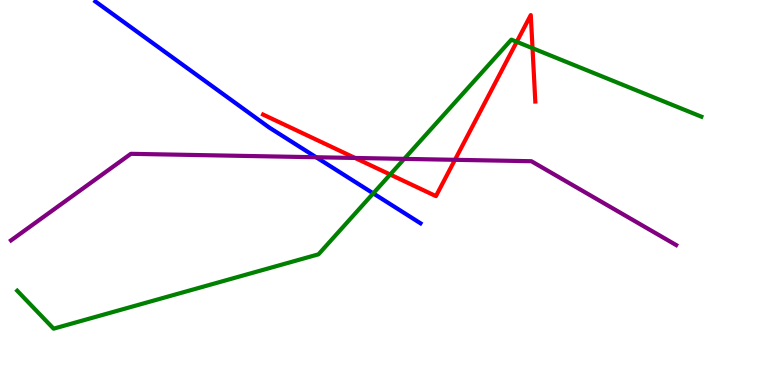[{'lines': ['blue', 'red'], 'intersections': []}, {'lines': ['green', 'red'], 'intersections': [{'x': 5.03, 'y': 5.47}, {'x': 6.67, 'y': 8.91}, {'x': 6.87, 'y': 8.75}]}, {'lines': ['purple', 'red'], 'intersections': [{'x': 4.58, 'y': 5.9}, {'x': 5.87, 'y': 5.85}]}, {'lines': ['blue', 'green'], 'intersections': [{'x': 4.82, 'y': 4.98}]}, {'lines': ['blue', 'purple'], 'intersections': [{'x': 4.08, 'y': 5.92}]}, {'lines': ['green', 'purple'], 'intersections': [{'x': 5.22, 'y': 5.87}]}]